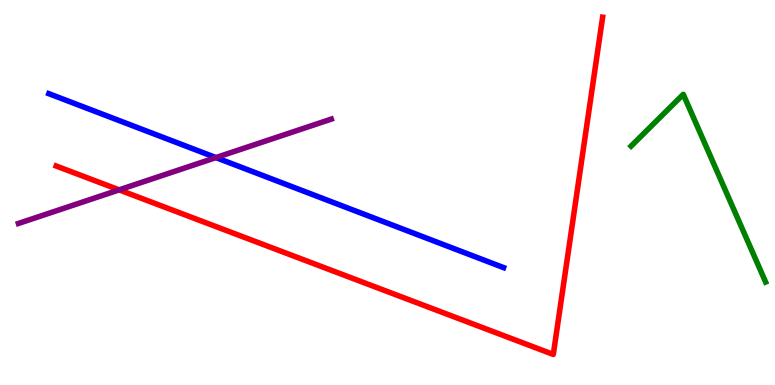[{'lines': ['blue', 'red'], 'intersections': []}, {'lines': ['green', 'red'], 'intersections': []}, {'lines': ['purple', 'red'], 'intersections': [{'x': 1.54, 'y': 5.07}]}, {'lines': ['blue', 'green'], 'intersections': []}, {'lines': ['blue', 'purple'], 'intersections': [{'x': 2.79, 'y': 5.91}]}, {'lines': ['green', 'purple'], 'intersections': []}]